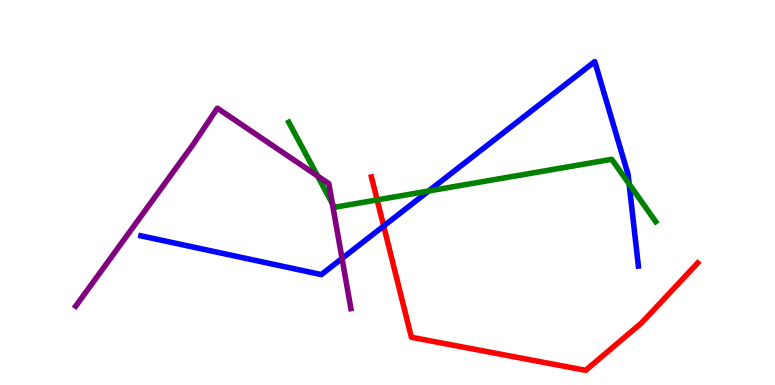[{'lines': ['blue', 'red'], 'intersections': [{'x': 4.95, 'y': 4.13}]}, {'lines': ['green', 'red'], 'intersections': [{'x': 4.87, 'y': 4.81}]}, {'lines': ['purple', 'red'], 'intersections': []}, {'lines': ['blue', 'green'], 'intersections': [{'x': 5.53, 'y': 5.04}, {'x': 8.12, 'y': 5.22}]}, {'lines': ['blue', 'purple'], 'intersections': [{'x': 4.41, 'y': 3.29}]}, {'lines': ['green', 'purple'], 'intersections': [{'x': 4.1, 'y': 5.43}, {'x': 4.29, 'y': 4.71}]}]